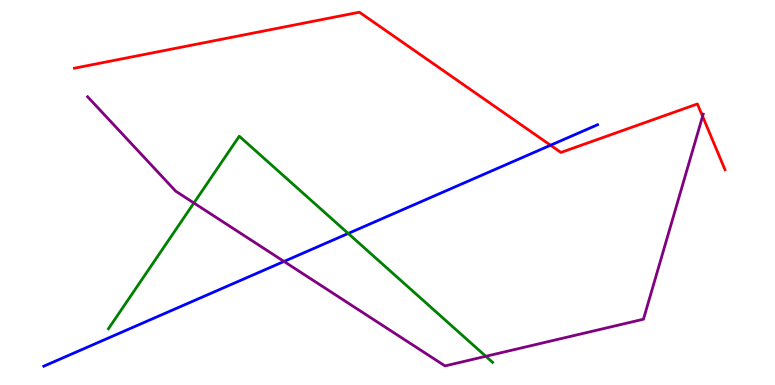[{'lines': ['blue', 'red'], 'intersections': [{'x': 7.1, 'y': 6.23}]}, {'lines': ['green', 'red'], 'intersections': []}, {'lines': ['purple', 'red'], 'intersections': [{'x': 9.07, 'y': 6.98}]}, {'lines': ['blue', 'green'], 'intersections': [{'x': 4.49, 'y': 3.94}]}, {'lines': ['blue', 'purple'], 'intersections': [{'x': 3.66, 'y': 3.21}]}, {'lines': ['green', 'purple'], 'intersections': [{'x': 2.5, 'y': 4.73}, {'x': 6.27, 'y': 0.745}]}]